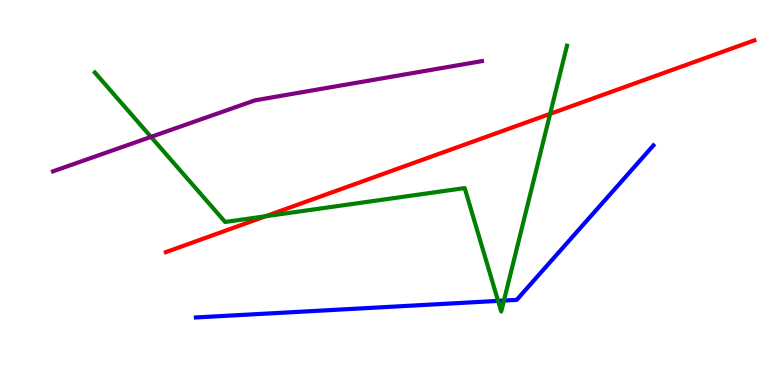[{'lines': ['blue', 'red'], 'intersections': []}, {'lines': ['green', 'red'], 'intersections': [{'x': 3.43, 'y': 4.38}, {'x': 7.1, 'y': 7.04}]}, {'lines': ['purple', 'red'], 'intersections': []}, {'lines': ['blue', 'green'], 'intersections': [{'x': 6.43, 'y': 2.18}, {'x': 6.5, 'y': 2.19}]}, {'lines': ['blue', 'purple'], 'intersections': []}, {'lines': ['green', 'purple'], 'intersections': [{'x': 1.95, 'y': 6.44}]}]